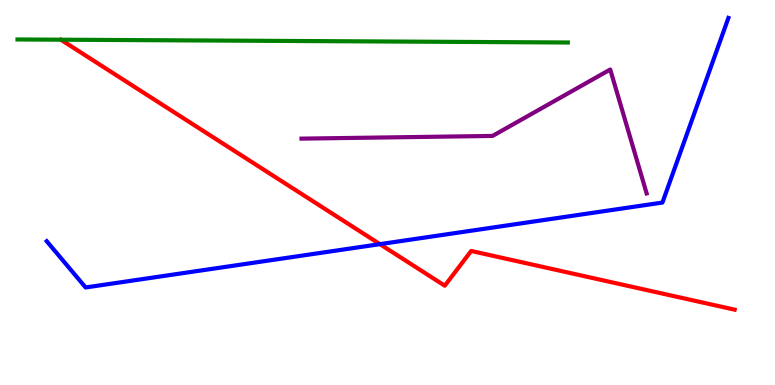[{'lines': ['blue', 'red'], 'intersections': [{'x': 4.9, 'y': 3.66}]}, {'lines': ['green', 'red'], 'intersections': []}, {'lines': ['purple', 'red'], 'intersections': []}, {'lines': ['blue', 'green'], 'intersections': []}, {'lines': ['blue', 'purple'], 'intersections': []}, {'lines': ['green', 'purple'], 'intersections': []}]